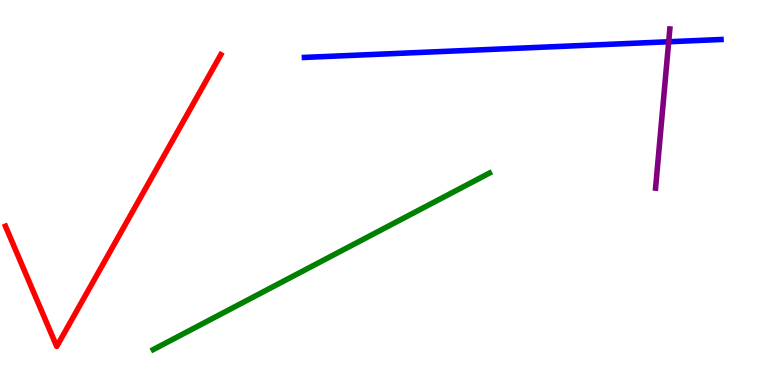[{'lines': ['blue', 'red'], 'intersections': []}, {'lines': ['green', 'red'], 'intersections': []}, {'lines': ['purple', 'red'], 'intersections': []}, {'lines': ['blue', 'green'], 'intersections': []}, {'lines': ['blue', 'purple'], 'intersections': [{'x': 8.63, 'y': 8.92}]}, {'lines': ['green', 'purple'], 'intersections': []}]